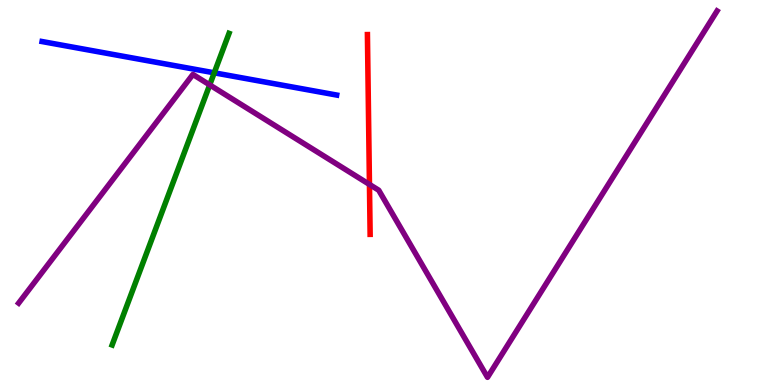[{'lines': ['blue', 'red'], 'intersections': []}, {'lines': ['green', 'red'], 'intersections': []}, {'lines': ['purple', 'red'], 'intersections': [{'x': 4.77, 'y': 5.21}]}, {'lines': ['blue', 'green'], 'intersections': [{'x': 2.76, 'y': 8.11}]}, {'lines': ['blue', 'purple'], 'intersections': []}, {'lines': ['green', 'purple'], 'intersections': [{'x': 2.71, 'y': 7.79}]}]